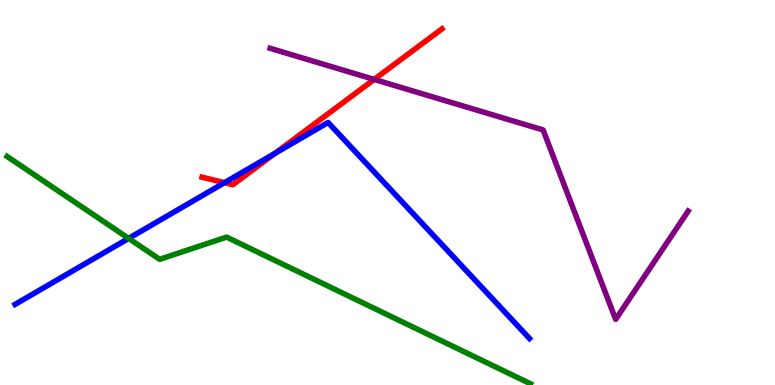[{'lines': ['blue', 'red'], 'intersections': [{'x': 2.9, 'y': 5.26}, {'x': 3.55, 'y': 6.02}]}, {'lines': ['green', 'red'], 'intersections': []}, {'lines': ['purple', 'red'], 'intersections': [{'x': 4.83, 'y': 7.94}]}, {'lines': ['blue', 'green'], 'intersections': [{'x': 1.66, 'y': 3.81}]}, {'lines': ['blue', 'purple'], 'intersections': []}, {'lines': ['green', 'purple'], 'intersections': []}]